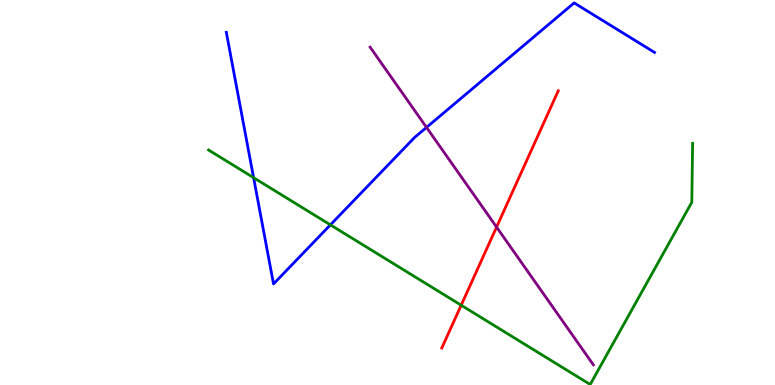[{'lines': ['blue', 'red'], 'intersections': []}, {'lines': ['green', 'red'], 'intersections': [{'x': 5.95, 'y': 2.07}]}, {'lines': ['purple', 'red'], 'intersections': [{'x': 6.41, 'y': 4.1}]}, {'lines': ['blue', 'green'], 'intersections': [{'x': 3.27, 'y': 5.39}, {'x': 4.26, 'y': 4.16}]}, {'lines': ['blue', 'purple'], 'intersections': [{'x': 5.5, 'y': 6.69}]}, {'lines': ['green', 'purple'], 'intersections': []}]